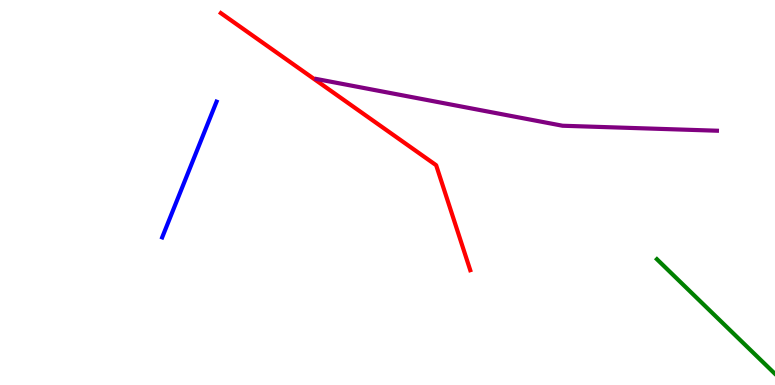[{'lines': ['blue', 'red'], 'intersections': []}, {'lines': ['green', 'red'], 'intersections': []}, {'lines': ['purple', 'red'], 'intersections': []}, {'lines': ['blue', 'green'], 'intersections': []}, {'lines': ['blue', 'purple'], 'intersections': []}, {'lines': ['green', 'purple'], 'intersections': []}]